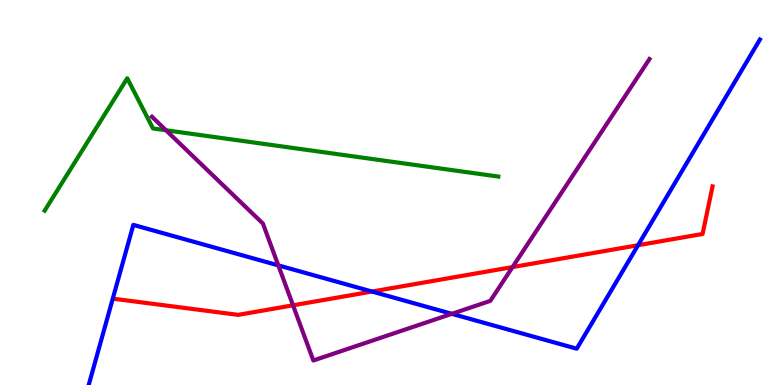[{'lines': ['blue', 'red'], 'intersections': [{'x': 4.8, 'y': 2.43}, {'x': 8.23, 'y': 3.63}]}, {'lines': ['green', 'red'], 'intersections': []}, {'lines': ['purple', 'red'], 'intersections': [{'x': 3.78, 'y': 2.07}, {'x': 6.61, 'y': 3.06}]}, {'lines': ['blue', 'green'], 'intersections': []}, {'lines': ['blue', 'purple'], 'intersections': [{'x': 3.59, 'y': 3.11}, {'x': 5.83, 'y': 1.85}]}, {'lines': ['green', 'purple'], 'intersections': [{'x': 2.14, 'y': 6.62}]}]